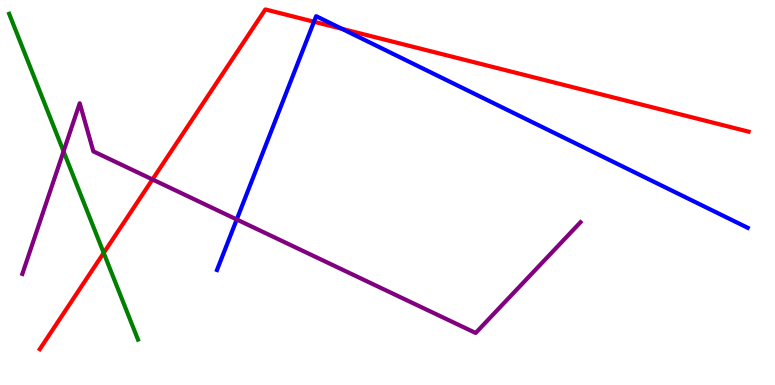[{'lines': ['blue', 'red'], 'intersections': [{'x': 4.05, 'y': 9.44}, {'x': 4.41, 'y': 9.25}]}, {'lines': ['green', 'red'], 'intersections': [{'x': 1.34, 'y': 3.43}]}, {'lines': ['purple', 'red'], 'intersections': [{'x': 1.97, 'y': 5.34}]}, {'lines': ['blue', 'green'], 'intersections': []}, {'lines': ['blue', 'purple'], 'intersections': [{'x': 3.05, 'y': 4.3}]}, {'lines': ['green', 'purple'], 'intersections': [{'x': 0.82, 'y': 6.07}]}]